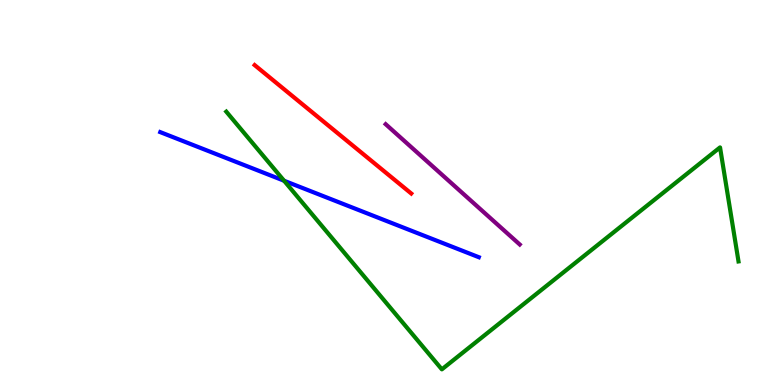[{'lines': ['blue', 'red'], 'intersections': []}, {'lines': ['green', 'red'], 'intersections': []}, {'lines': ['purple', 'red'], 'intersections': []}, {'lines': ['blue', 'green'], 'intersections': [{'x': 3.67, 'y': 5.31}]}, {'lines': ['blue', 'purple'], 'intersections': []}, {'lines': ['green', 'purple'], 'intersections': []}]